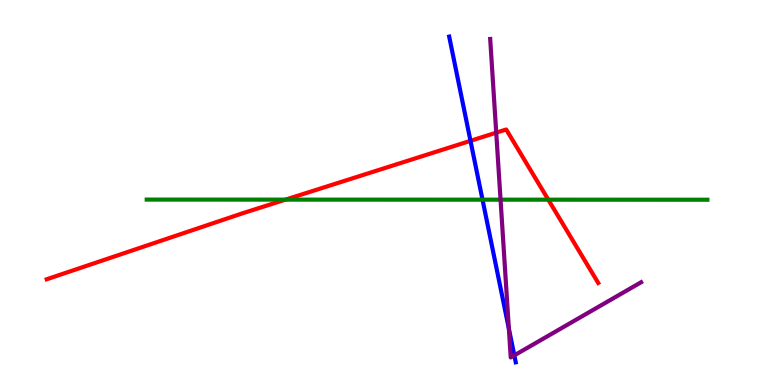[{'lines': ['blue', 'red'], 'intersections': [{'x': 6.07, 'y': 6.34}]}, {'lines': ['green', 'red'], 'intersections': [{'x': 3.68, 'y': 4.81}, {'x': 7.07, 'y': 4.81}]}, {'lines': ['purple', 'red'], 'intersections': [{'x': 6.4, 'y': 6.55}]}, {'lines': ['blue', 'green'], 'intersections': [{'x': 6.23, 'y': 4.81}]}, {'lines': ['blue', 'purple'], 'intersections': [{'x': 6.57, 'y': 1.46}, {'x': 6.64, 'y': 0.77}]}, {'lines': ['green', 'purple'], 'intersections': [{'x': 6.46, 'y': 4.81}]}]